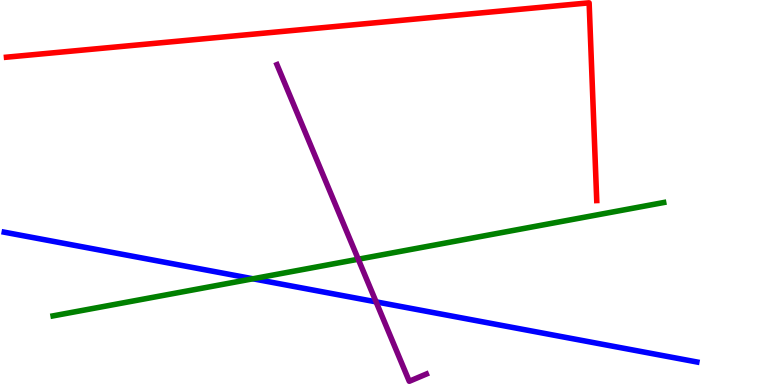[{'lines': ['blue', 'red'], 'intersections': []}, {'lines': ['green', 'red'], 'intersections': []}, {'lines': ['purple', 'red'], 'intersections': []}, {'lines': ['blue', 'green'], 'intersections': [{'x': 3.26, 'y': 2.76}]}, {'lines': ['blue', 'purple'], 'intersections': [{'x': 4.85, 'y': 2.16}]}, {'lines': ['green', 'purple'], 'intersections': [{'x': 4.62, 'y': 3.27}]}]